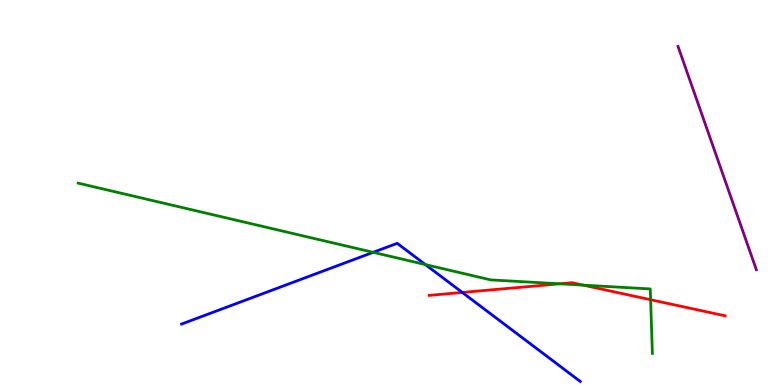[{'lines': ['blue', 'red'], 'intersections': [{'x': 5.97, 'y': 2.4}]}, {'lines': ['green', 'red'], 'intersections': [{'x': 7.22, 'y': 2.63}, {'x': 7.52, 'y': 2.59}, {'x': 8.39, 'y': 2.22}]}, {'lines': ['purple', 'red'], 'intersections': []}, {'lines': ['blue', 'green'], 'intersections': [{'x': 4.81, 'y': 3.45}, {'x': 5.49, 'y': 3.13}]}, {'lines': ['blue', 'purple'], 'intersections': []}, {'lines': ['green', 'purple'], 'intersections': []}]